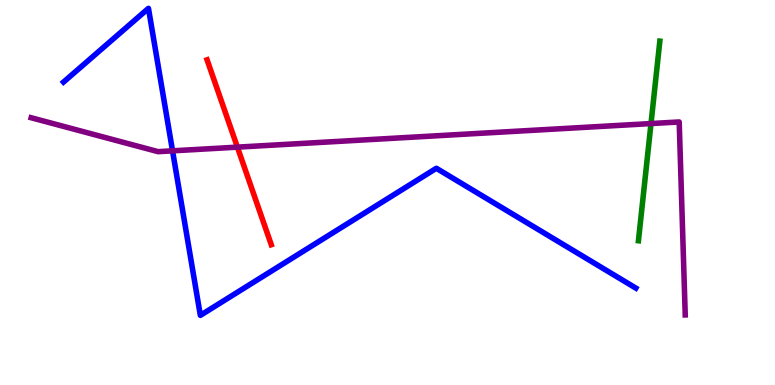[{'lines': ['blue', 'red'], 'intersections': []}, {'lines': ['green', 'red'], 'intersections': []}, {'lines': ['purple', 'red'], 'intersections': [{'x': 3.06, 'y': 6.18}]}, {'lines': ['blue', 'green'], 'intersections': []}, {'lines': ['blue', 'purple'], 'intersections': [{'x': 2.23, 'y': 6.08}]}, {'lines': ['green', 'purple'], 'intersections': [{'x': 8.4, 'y': 6.79}]}]